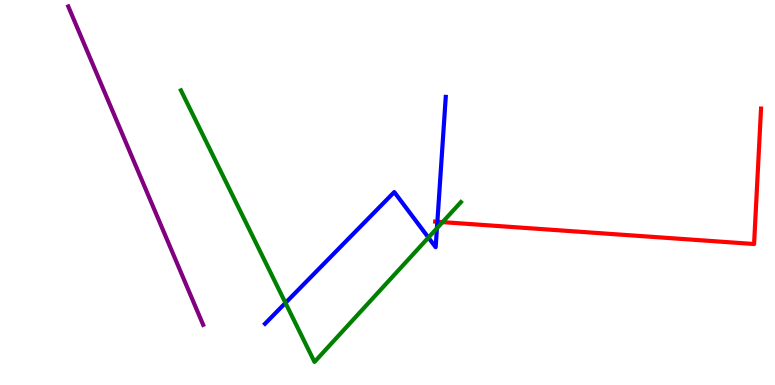[{'lines': ['blue', 'red'], 'intersections': [{'x': 5.64, 'y': 4.24}]}, {'lines': ['green', 'red'], 'intersections': [{'x': 5.71, 'y': 4.23}]}, {'lines': ['purple', 'red'], 'intersections': []}, {'lines': ['blue', 'green'], 'intersections': [{'x': 3.68, 'y': 2.13}, {'x': 5.53, 'y': 3.83}, {'x': 5.64, 'y': 4.07}]}, {'lines': ['blue', 'purple'], 'intersections': []}, {'lines': ['green', 'purple'], 'intersections': []}]